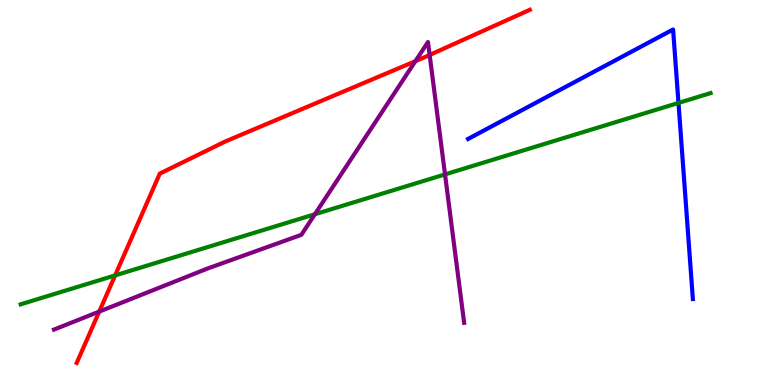[{'lines': ['blue', 'red'], 'intersections': []}, {'lines': ['green', 'red'], 'intersections': [{'x': 1.49, 'y': 2.85}]}, {'lines': ['purple', 'red'], 'intersections': [{'x': 1.28, 'y': 1.91}, {'x': 5.36, 'y': 8.41}, {'x': 5.54, 'y': 8.57}]}, {'lines': ['blue', 'green'], 'intersections': [{'x': 8.75, 'y': 7.33}]}, {'lines': ['blue', 'purple'], 'intersections': []}, {'lines': ['green', 'purple'], 'intersections': [{'x': 4.06, 'y': 4.44}, {'x': 5.74, 'y': 5.47}]}]